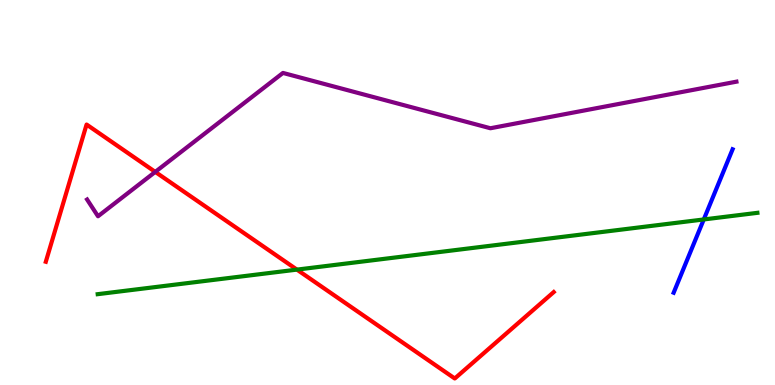[{'lines': ['blue', 'red'], 'intersections': []}, {'lines': ['green', 'red'], 'intersections': [{'x': 3.83, 'y': 3.0}]}, {'lines': ['purple', 'red'], 'intersections': [{'x': 2.0, 'y': 5.54}]}, {'lines': ['blue', 'green'], 'intersections': [{'x': 9.08, 'y': 4.3}]}, {'lines': ['blue', 'purple'], 'intersections': []}, {'lines': ['green', 'purple'], 'intersections': []}]